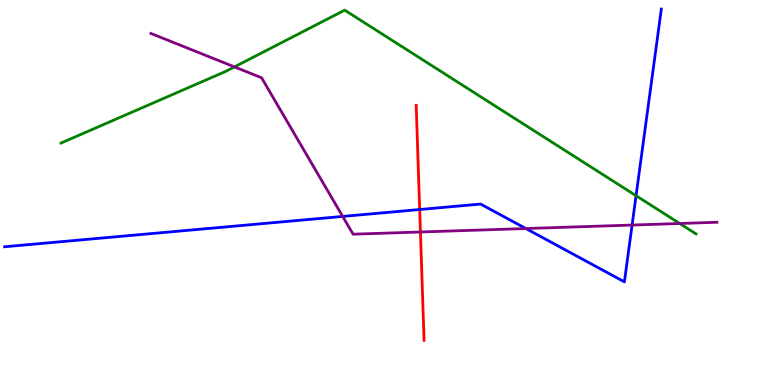[{'lines': ['blue', 'red'], 'intersections': [{'x': 5.42, 'y': 4.56}]}, {'lines': ['green', 'red'], 'intersections': []}, {'lines': ['purple', 'red'], 'intersections': [{'x': 5.42, 'y': 3.97}]}, {'lines': ['blue', 'green'], 'intersections': [{'x': 8.21, 'y': 4.92}]}, {'lines': ['blue', 'purple'], 'intersections': [{'x': 4.42, 'y': 4.38}, {'x': 6.79, 'y': 4.06}, {'x': 8.16, 'y': 4.15}]}, {'lines': ['green', 'purple'], 'intersections': [{'x': 3.03, 'y': 8.26}, {'x': 8.77, 'y': 4.19}]}]